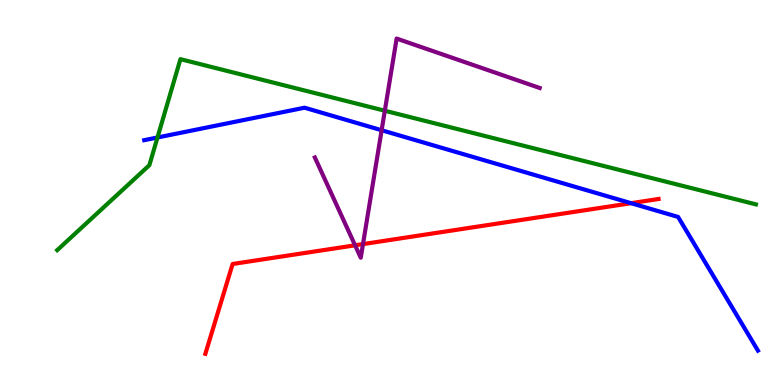[{'lines': ['blue', 'red'], 'intersections': [{'x': 8.14, 'y': 4.72}]}, {'lines': ['green', 'red'], 'intersections': []}, {'lines': ['purple', 'red'], 'intersections': [{'x': 4.58, 'y': 3.63}, {'x': 4.68, 'y': 3.66}]}, {'lines': ['blue', 'green'], 'intersections': [{'x': 2.03, 'y': 6.43}]}, {'lines': ['blue', 'purple'], 'intersections': [{'x': 4.92, 'y': 6.62}]}, {'lines': ['green', 'purple'], 'intersections': [{'x': 4.97, 'y': 7.12}]}]